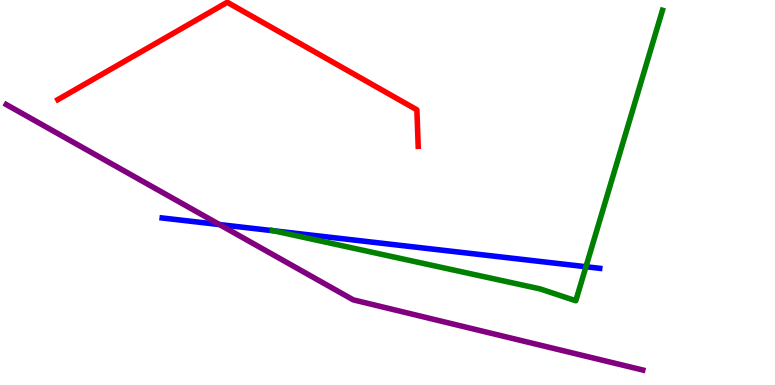[{'lines': ['blue', 'red'], 'intersections': []}, {'lines': ['green', 'red'], 'intersections': []}, {'lines': ['purple', 'red'], 'intersections': []}, {'lines': ['blue', 'green'], 'intersections': [{'x': 3.53, 'y': 4.0}, {'x': 7.56, 'y': 3.07}]}, {'lines': ['blue', 'purple'], 'intersections': [{'x': 2.83, 'y': 4.17}]}, {'lines': ['green', 'purple'], 'intersections': []}]